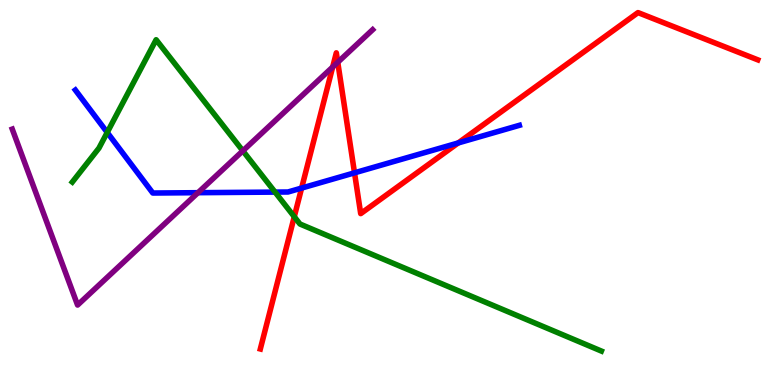[{'lines': ['blue', 'red'], 'intersections': [{'x': 3.89, 'y': 5.12}, {'x': 4.57, 'y': 5.51}, {'x': 5.91, 'y': 6.29}]}, {'lines': ['green', 'red'], 'intersections': [{'x': 3.8, 'y': 4.37}]}, {'lines': ['purple', 'red'], 'intersections': [{'x': 4.29, 'y': 8.26}, {'x': 4.36, 'y': 8.38}]}, {'lines': ['blue', 'green'], 'intersections': [{'x': 1.38, 'y': 6.56}, {'x': 3.55, 'y': 5.01}]}, {'lines': ['blue', 'purple'], 'intersections': [{'x': 2.55, 'y': 5.0}]}, {'lines': ['green', 'purple'], 'intersections': [{'x': 3.13, 'y': 6.08}]}]